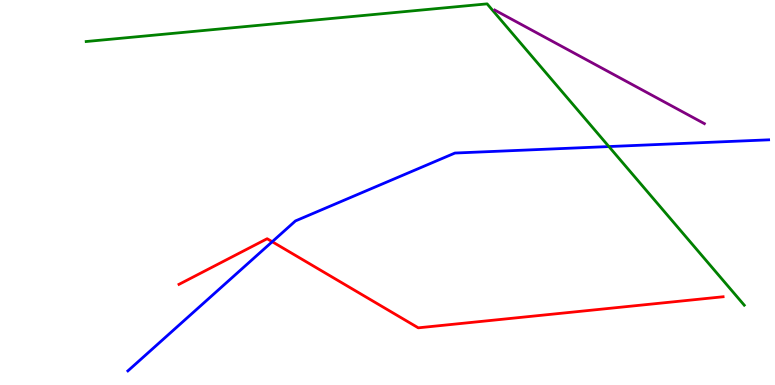[{'lines': ['blue', 'red'], 'intersections': [{'x': 3.51, 'y': 3.72}]}, {'lines': ['green', 'red'], 'intersections': []}, {'lines': ['purple', 'red'], 'intersections': []}, {'lines': ['blue', 'green'], 'intersections': [{'x': 7.86, 'y': 6.19}]}, {'lines': ['blue', 'purple'], 'intersections': []}, {'lines': ['green', 'purple'], 'intersections': []}]